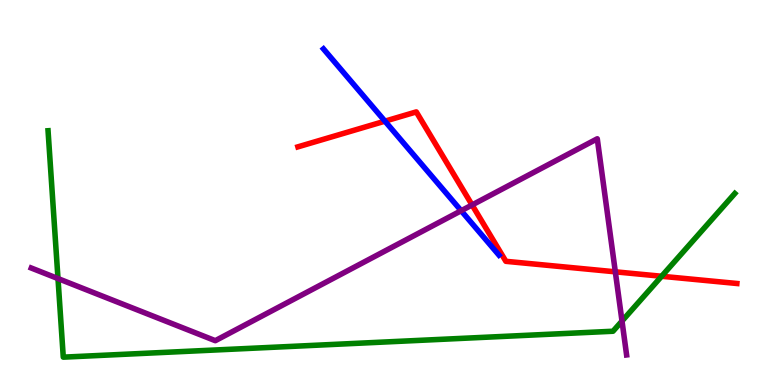[{'lines': ['blue', 'red'], 'intersections': [{'x': 4.97, 'y': 6.85}]}, {'lines': ['green', 'red'], 'intersections': [{'x': 8.54, 'y': 2.82}]}, {'lines': ['purple', 'red'], 'intersections': [{'x': 6.09, 'y': 4.68}, {'x': 7.94, 'y': 2.94}]}, {'lines': ['blue', 'green'], 'intersections': []}, {'lines': ['blue', 'purple'], 'intersections': [{'x': 5.95, 'y': 4.53}]}, {'lines': ['green', 'purple'], 'intersections': [{'x': 0.748, 'y': 2.76}, {'x': 8.03, 'y': 1.66}]}]